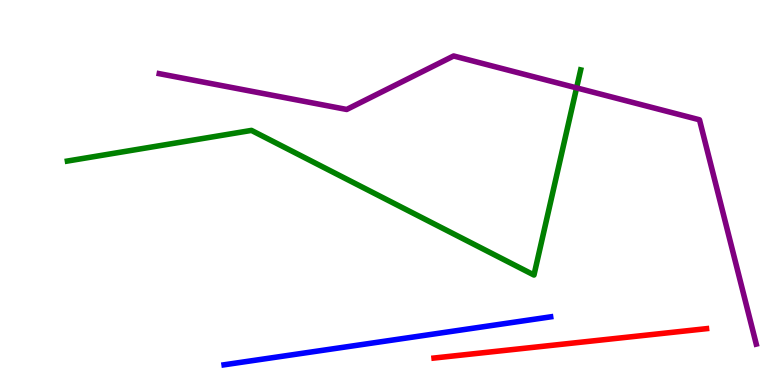[{'lines': ['blue', 'red'], 'intersections': []}, {'lines': ['green', 'red'], 'intersections': []}, {'lines': ['purple', 'red'], 'intersections': []}, {'lines': ['blue', 'green'], 'intersections': []}, {'lines': ['blue', 'purple'], 'intersections': []}, {'lines': ['green', 'purple'], 'intersections': [{'x': 7.44, 'y': 7.72}]}]